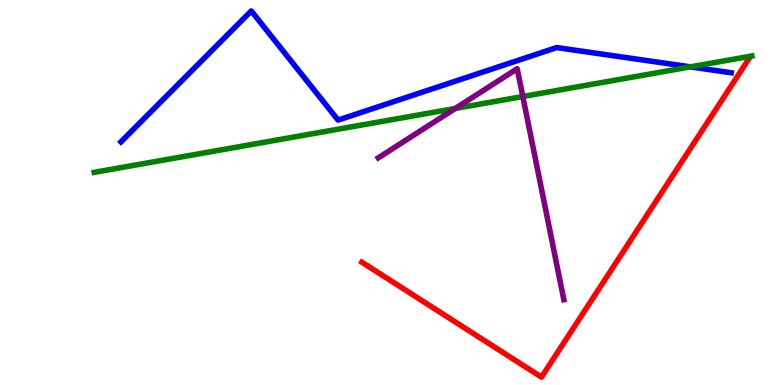[{'lines': ['blue', 'red'], 'intersections': []}, {'lines': ['green', 'red'], 'intersections': []}, {'lines': ['purple', 'red'], 'intersections': []}, {'lines': ['blue', 'green'], 'intersections': [{'x': 8.91, 'y': 8.26}]}, {'lines': ['blue', 'purple'], 'intersections': []}, {'lines': ['green', 'purple'], 'intersections': [{'x': 5.87, 'y': 7.18}, {'x': 6.75, 'y': 7.49}]}]